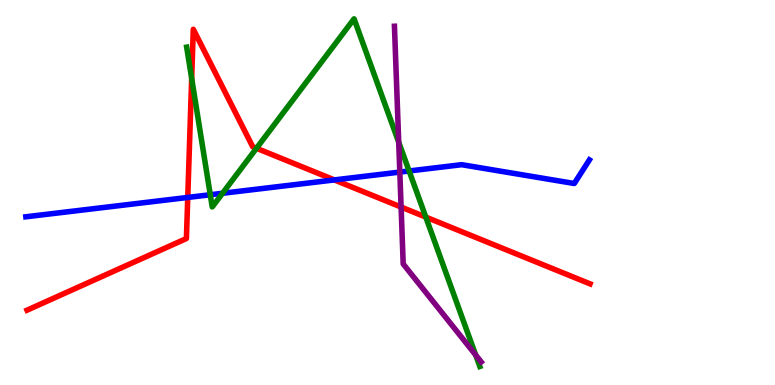[{'lines': ['blue', 'red'], 'intersections': [{'x': 2.42, 'y': 4.87}, {'x': 4.31, 'y': 5.33}]}, {'lines': ['green', 'red'], 'intersections': [{'x': 2.47, 'y': 7.96}, {'x': 3.31, 'y': 6.15}, {'x': 5.49, 'y': 4.36}]}, {'lines': ['purple', 'red'], 'intersections': [{'x': 5.18, 'y': 4.62}]}, {'lines': ['blue', 'green'], 'intersections': [{'x': 2.71, 'y': 4.94}, {'x': 2.87, 'y': 4.98}, {'x': 5.28, 'y': 5.56}]}, {'lines': ['blue', 'purple'], 'intersections': [{'x': 5.16, 'y': 5.53}]}, {'lines': ['green', 'purple'], 'intersections': [{'x': 5.14, 'y': 6.31}, {'x': 6.14, 'y': 0.779}]}]